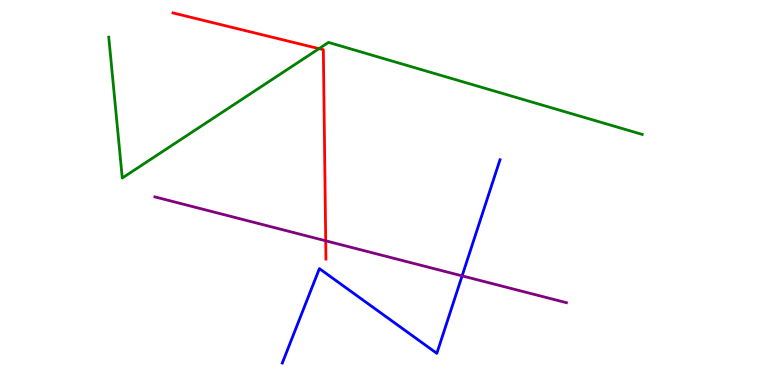[{'lines': ['blue', 'red'], 'intersections': []}, {'lines': ['green', 'red'], 'intersections': [{'x': 4.12, 'y': 8.74}]}, {'lines': ['purple', 'red'], 'intersections': [{'x': 4.2, 'y': 3.75}]}, {'lines': ['blue', 'green'], 'intersections': []}, {'lines': ['blue', 'purple'], 'intersections': [{'x': 5.96, 'y': 2.83}]}, {'lines': ['green', 'purple'], 'intersections': []}]